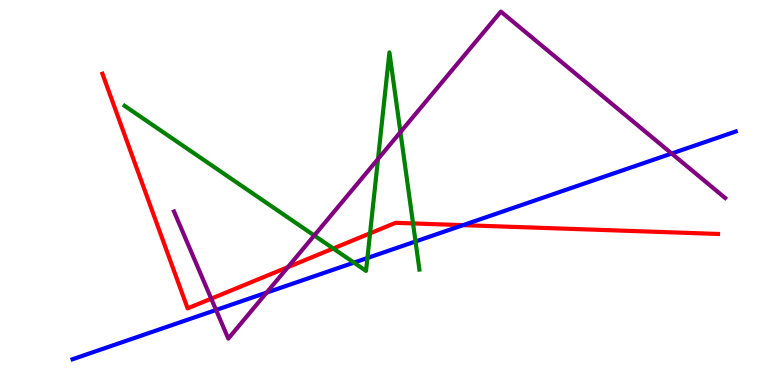[{'lines': ['blue', 'red'], 'intersections': [{'x': 5.97, 'y': 4.15}]}, {'lines': ['green', 'red'], 'intersections': [{'x': 4.3, 'y': 3.55}, {'x': 4.77, 'y': 3.94}, {'x': 5.33, 'y': 4.2}]}, {'lines': ['purple', 'red'], 'intersections': [{'x': 2.73, 'y': 2.24}, {'x': 3.71, 'y': 3.06}]}, {'lines': ['blue', 'green'], 'intersections': [{'x': 4.57, 'y': 3.18}, {'x': 4.74, 'y': 3.3}, {'x': 5.36, 'y': 3.73}]}, {'lines': ['blue', 'purple'], 'intersections': [{'x': 2.79, 'y': 1.95}, {'x': 3.44, 'y': 2.4}, {'x': 8.67, 'y': 6.01}]}, {'lines': ['green', 'purple'], 'intersections': [{'x': 4.05, 'y': 3.88}, {'x': 4.88, 'y': 5.87}, {'x': 5.17, 'y': 6.57}]}]